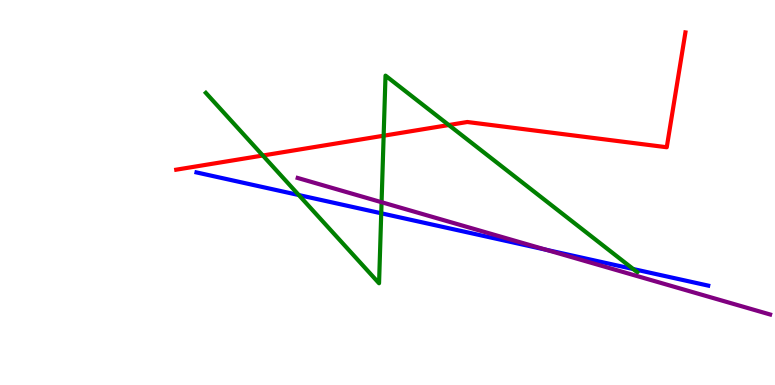[{'lines': ['blue', 'red'], 'intersections': []}, {'lines': ['green', 'red'], 'intersections': [{'x': 3.39, 'y': 5.96}, {'x': 4.95, 'y': 6.48}, {'x': 5.79, 'y': 6.75}]}, {'lines': ['purple', 'red'], 'intersections': []}, {'lines': ['blue', 'green'], 'intersections': [{'x': 3.86, 'y': 4.93}, {'x': 4.92, 'y': 4.46}, {'x': 8.17, 'y': 3.01}]}, {'lines': ['blue', 'purple'], 'intersections': [{'x': 7.05, 'y': 3.51}]}, {'lines': ['green', 'purple'], 'intersections': [{'x': 4.92, 'y': 4.75}]}]